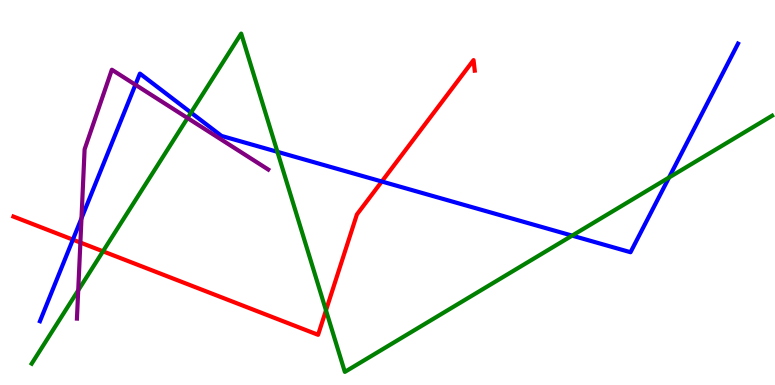[{'lines': ['blue', 'red'], 'intersections': [{'x': 0.94, 'y': 3.78}, {'x': 4.93, 'y': 5.29}]}, {'lines': ['green', 'red'], 'intersections': [{'x': 1.33, 'y': 3.47}, {'x': 4.21, 'y': 1.94}]}, {'lines': ['purple', 'red'], 'intersections': [{'x': 1.04, 'y': 3.7}]}, {'lines': ['blue', 'green'], 'intersections': [{'x': 2.46, 'y': 7.07}, {'x': 3.58, 'y': 6.06}, {'x': 7.38, 'y': 3.88}, {'x': 8.63, 'y': 5.39}]}, {'lines': ['blue', 'purple'], 'intersections': [{'x': 1.05, 'y': 4.33}, {'x': 1.75, 'y': 7.8}]}, {'lines': ['green', 'purple'], 'intersections': [{'x': 1.01, 'y': 2.46}, {'x': 2.42, 'y': 6.93}]}]